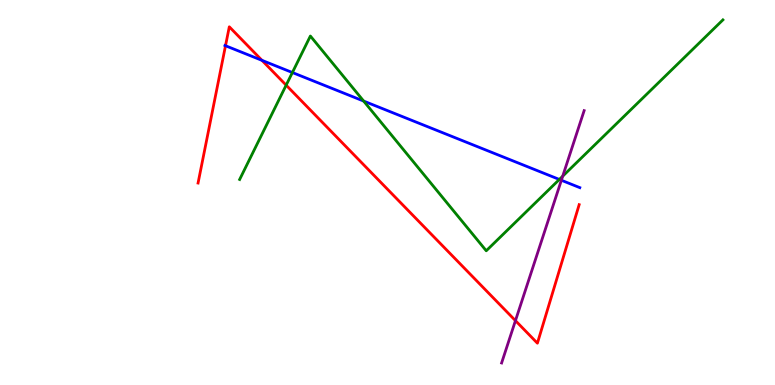[{'lines': ['blue', 'red'], 'intersections': [{'x': 2.91, 'y': 8.81}, {'x': 3.38, 'y': 8.43}]}, {'lines': ['green', 'red'], 'intersections': [{'x': 3.69, 'y': 7.79}]}, {'lines': ['purple', 'red'], 'intersections': [{'x': 6.65, 'y': 1.67}]}, {'lines': ['blue', 'green'], 'intersections': [{'x': 3.77, 'y': 8.12}, {'x': 4.69, 'y': 7.37}, {'x': 7.22, 'y': 5.34}]}, {'lines': ['blue', 'purple'], 'intersections': [{'x': 7.24, 'y': 5.32}]}, {'lines': ['green', 'purple'], 'intersections': [{'x': 7.26, 'y': 5.42}]}]